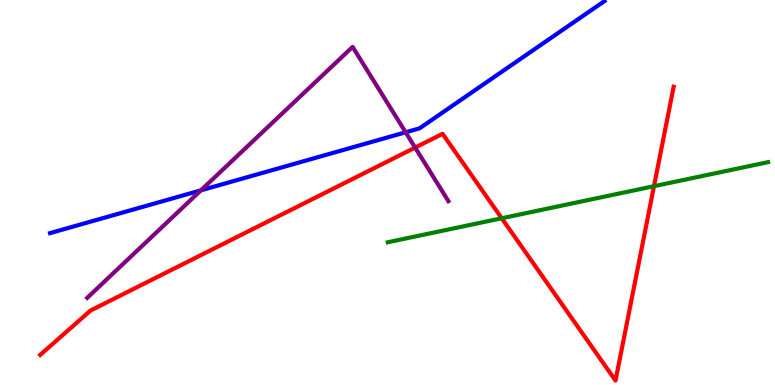[{'lines': ['blue', 'red'], 'intersections': []}, {'lines': ['green', 'red'], 'intersections': [{'x': 6.47, 'y': 4.33}, {'x': 8.44, 'y': 5.16}]}, {'lines': ['purple', 'red'], 'intersections': [{'x': 5.36, 'y': 6.17}]}, {'lines': ['blue', 'green'], 'intersections': []}, {'lines': ['blue', 'purple'], 'intersections': [{'x': 2.59, 'y': 5.06}, {'x': 5.23, 'y': 6.56}]}, {'lines': ['green', 'purple'], 'intersections': []}]